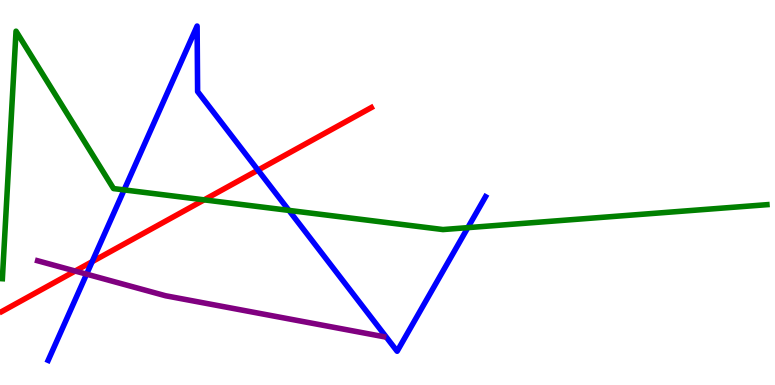[{'lines': ['blue', 'red'], 'intersections': [{'x': 1.19, 'y': 3.2}, {'x': 3.33, 'y': 5.58}]}, {'lines': ['green', 'red'], 'intersections': [{'x': 2.63, 'y': 4.81}]}, {'lines': ['purple', 'red'], 'intersections': [{'x': 0.97, 'y': 2.96}]}, {'lines': ['blue', 'green'], 'intersections': [{'x': 1.6, 'y': 5.07}, {'x': 3.73, 'y': 4.54}, {'x': 6.04, 'y': 4.09}]}, {'lines': ['blue', 'purple'], 'intersections': [{'x': 1.12, 'y': 2.88}]}, {'lines': ['green', 'purple'], 'intersections': []}]